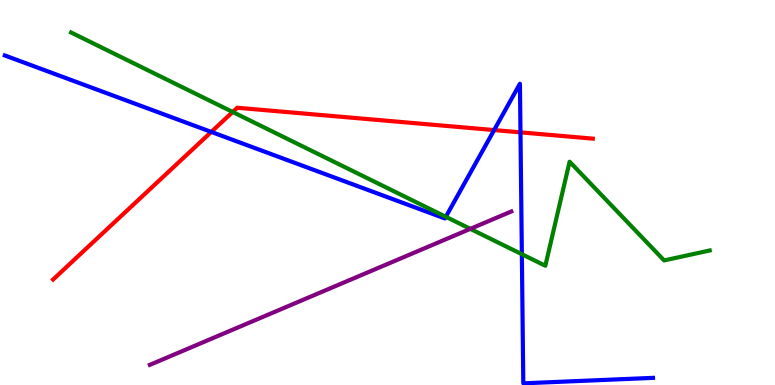[{'lines': ['blue', 'red'], 'intersections': [{'x': 2.73, 'y': 6.57}, {'x': 6.38, 'y': 6.62}, {'x': 6.72, 'y': 6.56}]}, {'lines': ['green', 'red'], 'intersections': [{'x': 3.0, 'y': 7.09}]}, {'lines': ['purple', 'red'], 'intersections': []}, {'lines': ['blue', 'green'], 'intersections': [{'x': 5.75, 'y': 4.37}, {'x': 6.73, 'y': 3.4}]}, {'lines': ['blue', 'purple'], 'intersections': []}, {'lines': ['green', 'purple'], 'intersections': [{'x': 6.07, 'y': 4.06}]}]